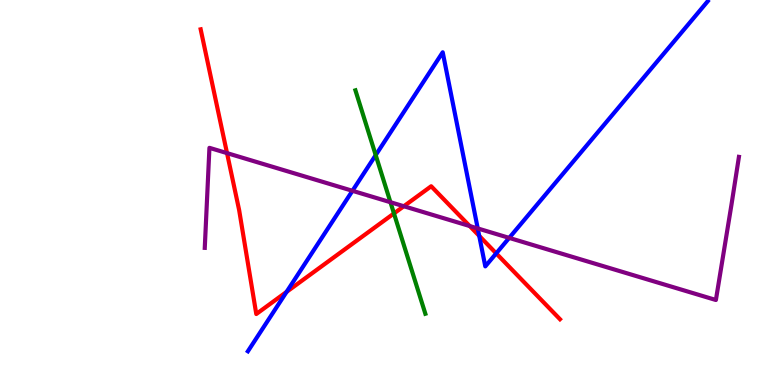[{'lines': ['blue', 'red'], 'intersections': [{'x': 3.7, 'y': 2.42}, {'x': 6.18, 'y': 3.87}, {'x': 6.4, 'y': 3.42}]}, {'lines': ['green', 'red'], 'intersections': [{'x': 5.08, 'y': 4.46}]}, {'lines': ['purple', 'red'], 'intersections': [{'x': 2.93, 'y': 6.02}, {'x': 5.21, 'y': 4.64}, {'x': 6.06, 'y': 4.13}]}, {'lines': ['blue', 'green'], 'intersections': [{'x': 4.85, 'y': 5.97}]}, {'lines': ['blue', 'purple'], 'intersections': [{'x': 4.55, 'y': 5.04}, {'x': 6.16, 'y': 4.07}, {'x': 6.57, 'y': 3.82}]}, {'lines': ['green', 'purple'], 'intersections': [{'x': 5.04, 'y': 4.75}]}]